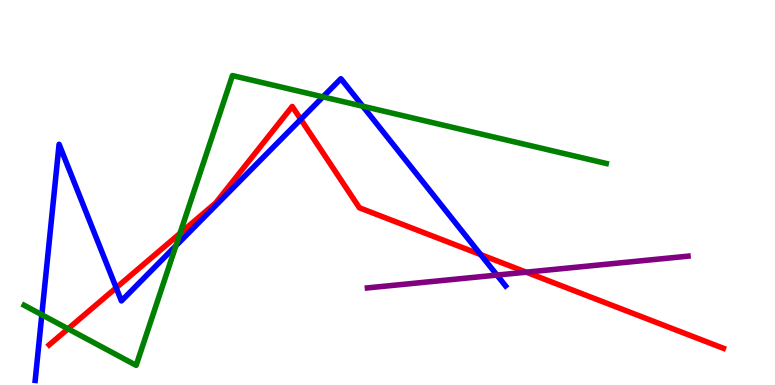[{'lines': ['blue', 'red'], 'intersections': [{'x': 1.5, 'y': 2.53}, {'x': 3.88, 'y': 6.9}, {'x': 6.2, 'y': 3.39}]}, {'lines': ['green', 'red'], 'intersections': [{'x': 0.878, 'y': 1.46}, {'x': 2.32, 'y': 3.94}]}, {'lines': ['purple', 'red'], 'intersections': [{'x': 6.79, 'y': 2.93}]}, {'lines': ['blue', 'green'], 'intersections': [{'x': 0.54, 'y': 1.82}, {'x': 2.27, 'y': 3.62}, {'x': 4.17, 'y': 7.48}, {'x': 4.68, 'y': 7.24}]}, {'lines': ['blue', 'purple'], 'intersections': [{'x': 6.41, 'y': 2.86}]}, {'lines': ['green', 'purple'], 'intersections': []}]